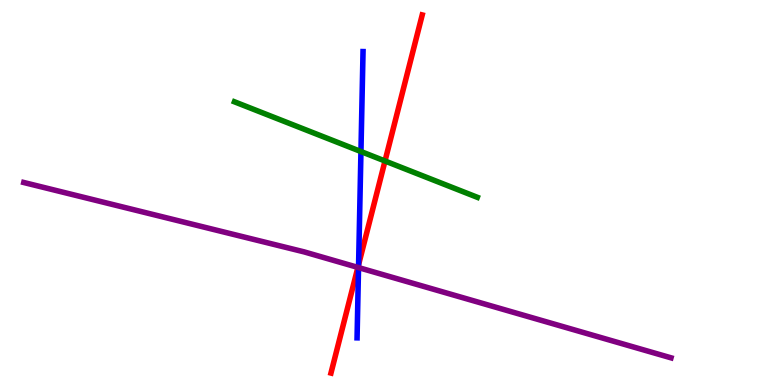[{'lines': ['blue', 'red'], 'intersections': [{'x': 4.63, 'y': 3.13}]}, {'lines': ['green', 'red'], 'intersections': [{'x': 4.97, 'y': 5.82}]}, {'lines': ['purple', 'red'], 'intersections': [{'x': 4.62, 'y': 3.05}]}, {'lines': ['blue', 'green'], 'intersections': [{'x': 4.66, 'y': 6.06}]}, {'lines': ['blue', 'purple'], 'intersections': [{'x': 4.63, 'y': 3.05}]}, {'lines': ['green', 'purple'], 'intersections': []}]